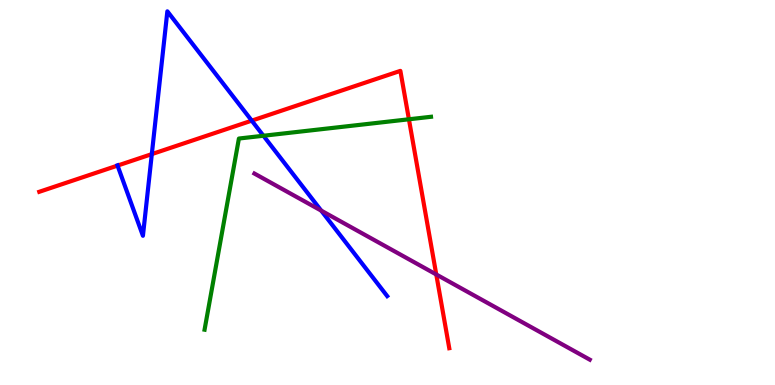[{'lines': ['blue', 'red'], 'intersections': [{'x': 1.52, 'y': 5.7}, {'x': 1.96, 'y': 6.0}, {'x': 3.25, 'y': 6.87}]}, {'lines': ['green', 'red'], 'intersections': [{'x': 5.28, 'y': 6.9}]}, {'lines': ['purple', 'red'], 'intersections': [{'x': 5.63, 'y': 2.87}]}, {'lines': ['blue', 'green'], 'intersections': [{'x': 3.4, 'y': 6.47}]}, {'lines': ['blue', 'purple'], 'intersections': [{'x': 4.14, 'y': 4.53}]}, {'lines': ['green', 'purple'], 'intersections': []}]